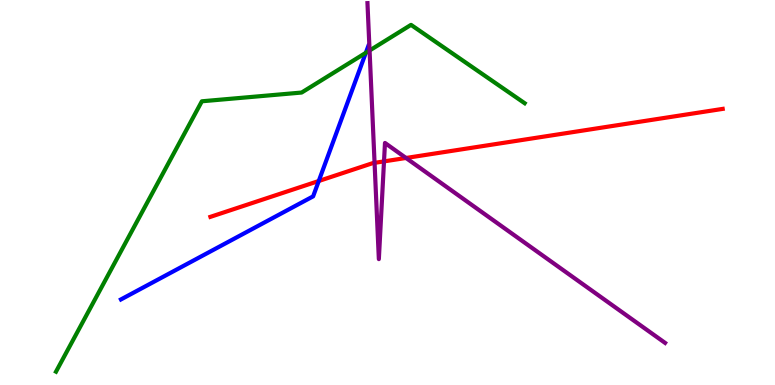[{'lines': ['blue', 'red'], 'intersections': [{'x': 4.11, 'y': 5.3}]}, {'lines': ['green', 'red'], 'intersections': []}, {'lines': ['purple', 'red'], 'intersections': [{'x': 4.83, 'y': 5.77}, {'x': 4.95, 'y': 5.81}, {'x': 5.24, 'y': 5.9}]}, {'lines': ['blue', 'green'], 'intersections': [{'x': 4.72, 'y': 8.63}]}, {'lines': ['blue', 'purple'], 'intersections': []}, {'lines': ['green', 'purple'], 'intersections': [{'x': 4.77, 'y': 8.69}]}]